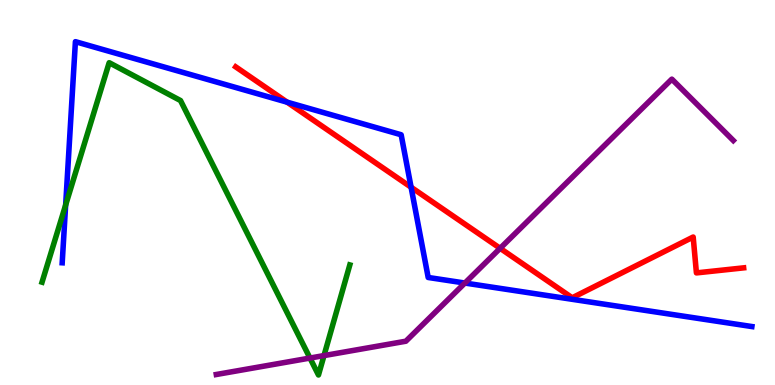[{'lines': ['blue', 'red'], 'intersections': [{'x': 3.71, 'y': 7.35}, {'x': 5.3, 'y': 5.14}]}, {'lines': ['green', 'red'], 'intersections': []}, {'lines': ['purple', 'red'], 'intersections': [{'x': 6.45, 'y': 3.55}]}, {'lines': ['blue', 'green'], 'intersections': [{'x': 0.847, 'y': 4.68}]}, {'lines': ['blue', 'purple'], 'intersections': [{'x': 6.0, 'y': 2.65}]}, {'lines': ['green', 'purple'], 'intersections': [{'x': 4.0, 'y': 0.7}, {'x': 4.18, 'y': 0.764}]}]